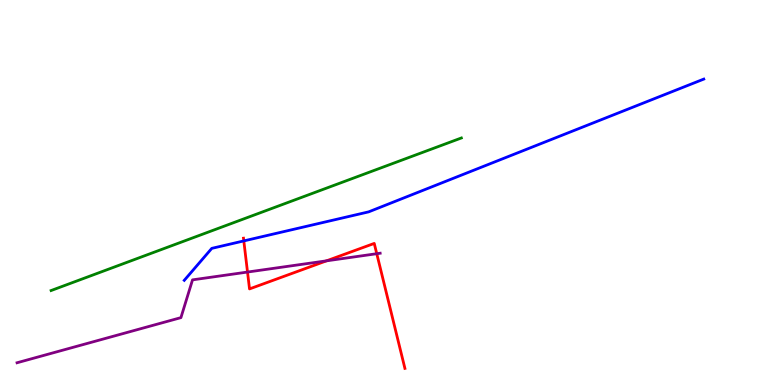[{'lines': ['blue', 'red'], 'intersections': [{'x': 3.15, 'y': 3.74}]}, {'lines': ['green', 'red'], 'intersections': []}, {'lines': ['purple', 'red'], 'intersections': [{'x': 3.19, 'y': 2.93}, {'x': 4.21, 'y': 3.23}, {'x': 4.86, 'y': 3.41}]}, {'lines': ['blue', 'green'], 'intersections': []}, {'lines': ['blue', 'purple'], 'intersections': []}, {'lines': ['green', 'purple'], 'intersections': []}]